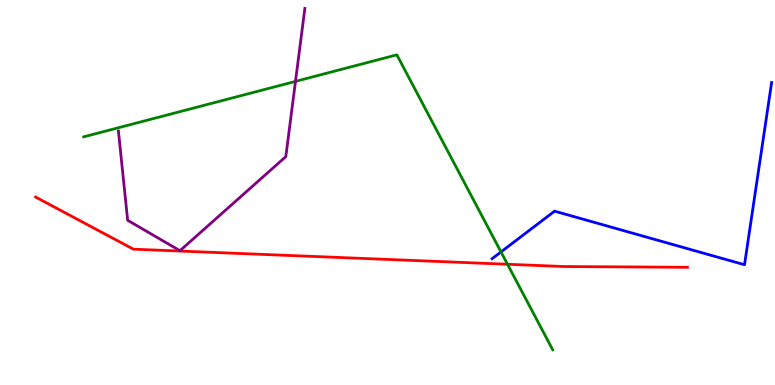[{'lines': ['blue', 'red'], 'intersections': []}, {'lines': ['green', 'red'], 'intersections': [{'x': 6.55, 'y': 3.14}]}, {'lines': ['purple', 'red'], 'intersections': []}, {'lines': ['blue', 'green'], 'intersections': [{'x': 6.46, 'y': 3.46}]}, {'lines': ['blue', 'purple'], 'intersections': []}, {'lines': ['green', 'purple'], 'intersections': [{'x': 3.81, 'y': 7.89}]}]